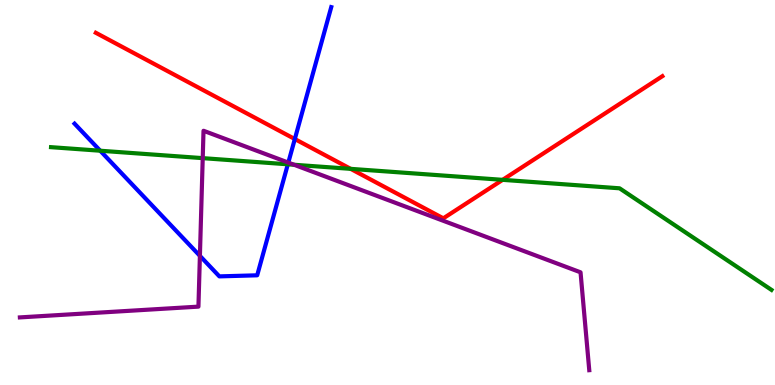[{'lines': ['blue', 'red'], 'intersections': [{'x': 3.8, 'y': 6.39}]}, {'lines': ['green', 'red'], 'intersections': [{'x': 4.52, 'y': 5.61}, {'x': 6.49, 'y': 5.33}]}, {'lines': ['purple', 'red'], 'intersections': []}, {'lines': ['blue', 'green'], 'intersections': [{'x': 1.29, 'y': 6.09}, {'x': 3.71, 'y': 5.73}]}, {'lines': ['blue', 'purple'], 'intersections': [{'x': 2.58, 'y': 3.35}, {'x': 3.72, 'y': 5.78}]}, {'lines': ['green', 'purple'], 'intersections': [{'x': 2.62, 'y': 5.89}, {'x': 3.79, 'y': 5.72}]}]